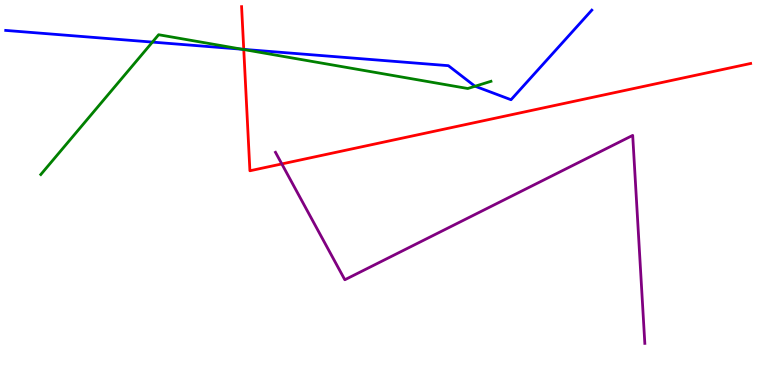[{'lines': ['blue', 'red'], 'intersections': [{'x': 3.15, 'y': 8.72}]}, {'lines': ['green', 'red'], 'intersections': [{'x': 3.15, 'y': 8.71}]}, {'lines': ['purple', 'red'], 'intersections': [{'x': 3.64, 'y': 5.74}]}, {'lines': ['blue', 'green'], 'intersections': [{'x': 1.97, 'y': 8.91}, {'x': 3.12, 'y': 8.72}, {'x': 6.13, 'y': 7.76}]}, {'lines': ['blue', 'purple'], 'intersections': []}, {'lines': ['green', 'purple'], 'intersections': []}]